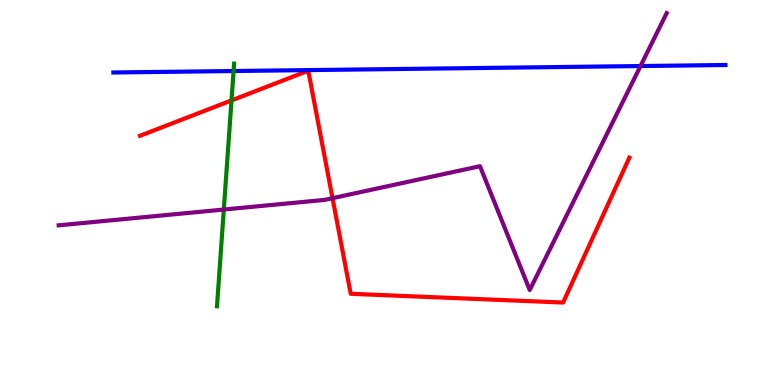[{'lines': ['blue', 'red'], 'intersections': []}, {'lines': ['green', 'red'], 'intersections': [{'x': 2.99, 'y': 7.39}]}, {'lines': ['purple', 'red'], 'intersections': [{'x': 4.29, 'y': 4.85}]}, {'lines': ['blue', 'green'], 'intersections': [{'x': 3.01, 'y': 8.16}]}, {'lines': ['blue', 'purple'], 'intersections': [{'x': 8.26, 'y': 8.28}]}, {'lines': ['green', 'purple'], 'intersections': [{'x': 2.89, 'y': 4.56}]}]